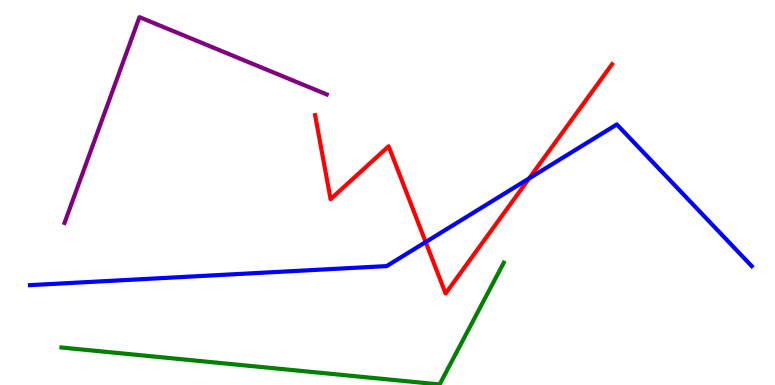[{'lines': ['blue', 'red'], 'intersections': [{'x': 5.49, 'y': 3.71}, {'x': 6.83, 'y': 5.37}]}, {'lines': ['green', 'red'], 'intersections': []}, {'lines': ['purple', 'red'], 'intersections': []}, {'lines': ['blue', 'green'], 'intersections': []}, {'lines': ['blue', 'purple'], 'intersections': []}, {'lines': ['green', 'purple'], 'intersections': []}]